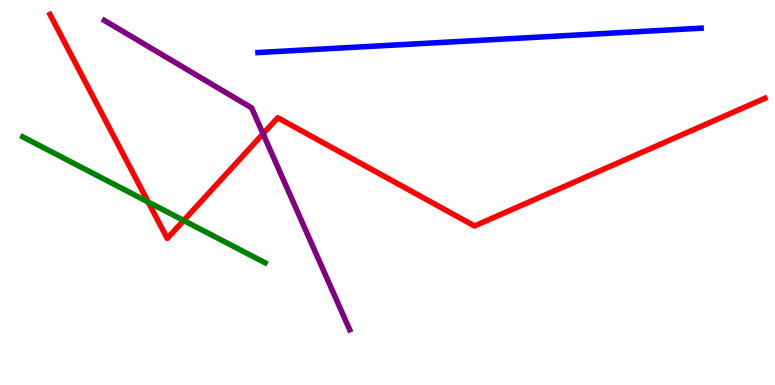[{'lines': ['blue', 'red'], 'intersections': []}, {'lines': ['green', 'red'], 'intersections': [{'x': 1.91, 'y': 4.75}, {'x': 2.37, 'y': 4.27}]}, {'lines': ['purple', 'red'], 'intersections': [{'x': 3.39, 'y': 6.52}]}, {'lines': ['blue', 'green'], 'intersections': []}, {'lines': ['blue', 'purple'], 'intersections': []}, {'lines': ['green', 'purple'], 'intersections': []}]